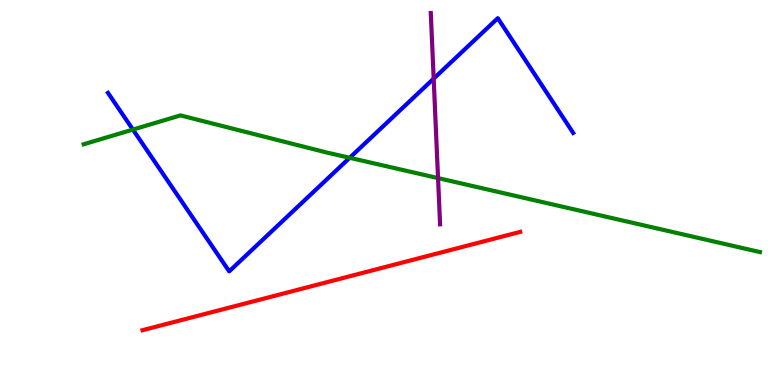[{'lines': ['blue', 'red'], 'intersections': []}, {'lines': ['green', 'red'], 'intersections': []}, {'lines': ['purple', 'red'], 'intersections': []}, {'lines': ['blue', 'green'], 'intersections': [{'x': 1.72, 'y': 6.63}, {'x': 4.51, 'y': 5.9}]}, {'lines': ['blue', 'purple'], 'intersections': [{'x': 5.6, 'y': 7.96}]}, {'lines': ['green', 'purple'], 'intersections': [{'x': 5.65, 'y': 5.37}]}]